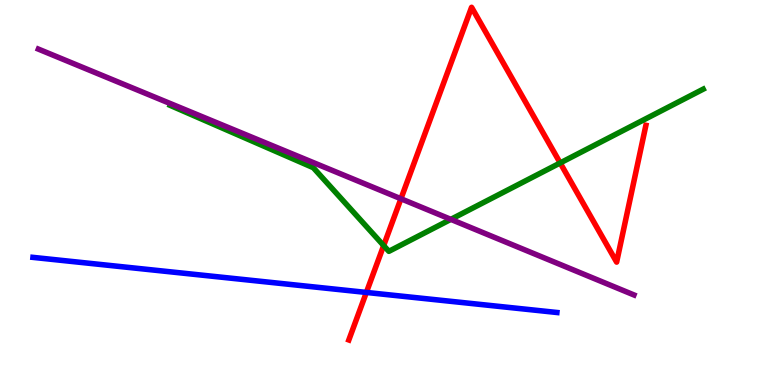[{'lines': ['blue', 'red'], 'intersections': [{'x': 4.73, 'y': 2.4}]}, {'lines': ['green', 'red'], 'intersections': [{'x': 4.95, 'y': 3.62}, {'x': 7.23, 'y': 5.77}]}, {'lines': ['purple', 'red'], 'intersections': [{'x': 5.17, 'y': 4.84}]}, {'lines': ['blue', 'green'], 'intersections': []}, {'lines': ['blue', 'purple'], 'intersections': []}, {'lines': ['green', 'purple'], 'intersections': [{'x': 5.82, 'y': 4.3}]}]